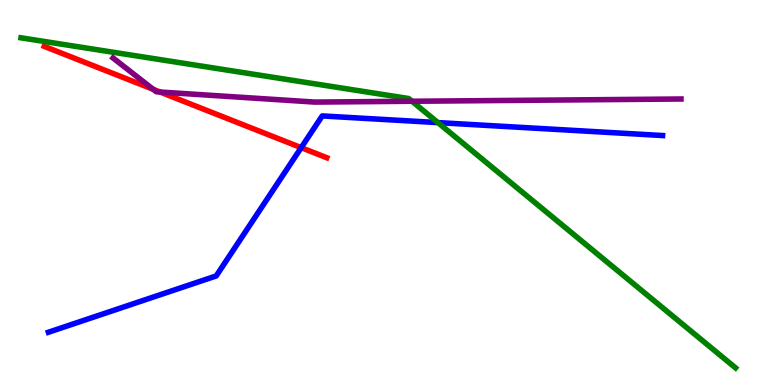[{'lines': ['blue', 'red'], 'intersections': [{'x': 3.89, 'y': 6.16}]}, {'lines': ['green', 'red'], 'intersections': []}, {'lines': ['purple', 'red'], 'intersections': [{'x': 1.98, 'y': 7.68}, {'x': 2.07, 'y': 7.61}]}, {'lines': ['blue', 'green'], 'intersections': [{'x': 5.65, 'y': 6.82}]}, {'lines': ['blue', 'purple'], 'intersections': []}, {'lines': ['green', 'purple'], 'intersections': [{'x': 5.32, 'y': 7.37}]}]